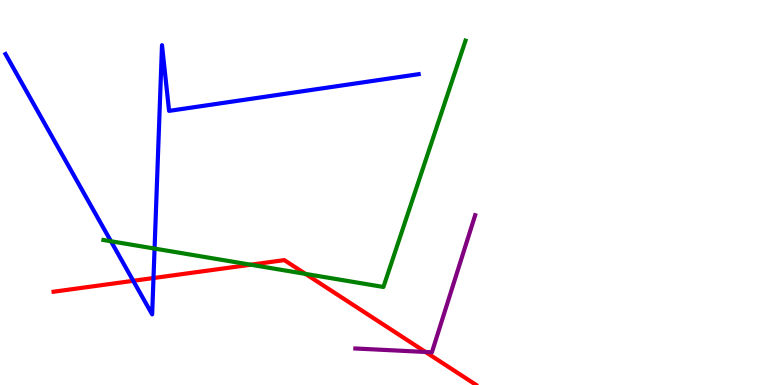[{'lines': ['blue', 'red'], 'intersections': [{'x': 1.72, 'y': 2.71}, {'x': 1.98, 'y': 2.78}]}, {'lines': ['green', 'red'], 'intersections': [{'x': 3.24, 'y': 3.12}, {'x': 3.94, 'y': 2.89}]}, {'lines': ['purple', 'red'], 'intersections': [{'x': 5.49, 'y': 0.858}]}, {'lines': ['blue', 'green'], 'intersections': [{'x': 1.43, 'y': 3.73}, {'x': 1.99, 'y': 3.54}]}, {'lines': ['blue', 'purple'], 'intersections': []}, {'lines': ['green', 'purple'], 'intersections': []}]